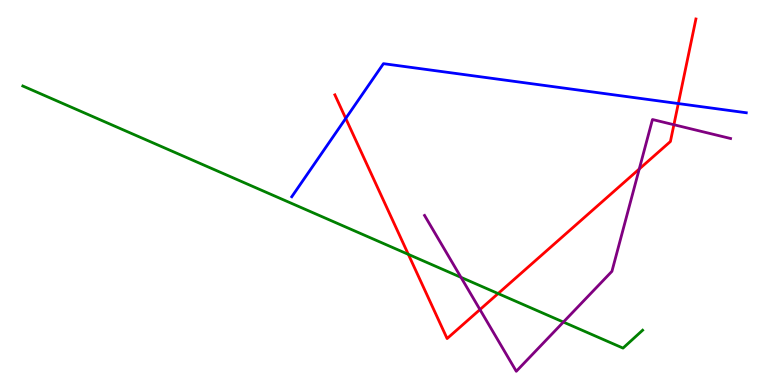[{'lines': ['blue', 'red'], 'intersections': [{'x': 4.46, 'y': 6.92}, {'x': 8.75, 'y': 7.31}]}, {'lines': ['green', 'red'], 'intersections': [{'x': 5.27, 'y': 3.39}, {'x': 6.43, 'y': 2.38}]}, {'lines': ['purple', 'red'], 'intersections': [{'x': 6.19, 'y': 1.96}, {'x': 8.25, 'y': 5.61}, {'x': 8.7, 'y': 6.76}]}, {'lines': ['blue', 'green'], 'intersections': []}, {'lines': ['blue', 'purple'], 'intersections': []}, {'lines': ['green', 'purple'], 'intersections': [{'x': 5.95, 'y': 2.8}, {'x': 7.27, 'y': 1.63}]}]